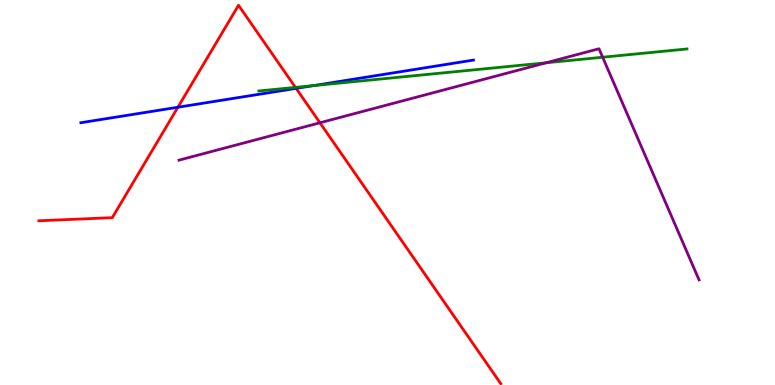[{'lines': ['blue', 'red'], 'intersections': [{'x': 2.3, 'y': 7.21}, {'x': 3.82, 'y': 7.7}]}, {'lines': ['green', 'red'], 'intersections': [{'x': 3.81, 'y': 7.73}]}, {'lines': ['purple', 'red'], 'intersections': [{'x': 4.13, 'y': 6.81}]}, {'lines': ['blue', 'green'], 'intersections': [{'x': 4.04, 'y': 7.78}]}, {'lines': ['blue', 'purple'], 'intersections': []}, {'lines': ['green', 'purple'], 'intersections': [{'x': 7.05, 'y': 8.37}, {'x': 7.78, 'y': 8.51}]}]